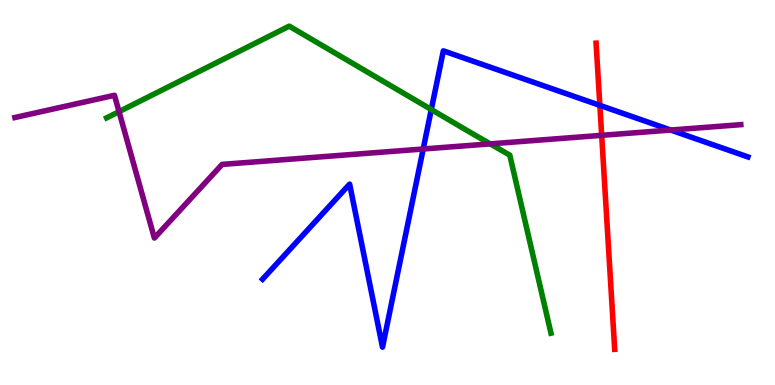[{'lines': ['blue', 'red'], 'intersections': [{'x': 7.74, 'y': 7.26}]}, {'lines': ['green', 'red'], 'intersections': []}, {'lines': ['purple', 'red'], 'intersections': [{'x': 7.76, 'y': 6.49}]}, {'lines': ['blue', 'green'], 'intersections': [{'x': 5.57, 'y': 7.16}]}, {'lines': ['blue', 'purple'], 'intersections': [{'x': 5.46, 'y': 6.13}, {'x': 8.65, 'y': 6.62}]}, {'lines': ['green', 'purple'], 'intersections': [{'x': 1.54, 'y': 7.1}, {'x': 6.32, 'y': 6.26}]}]